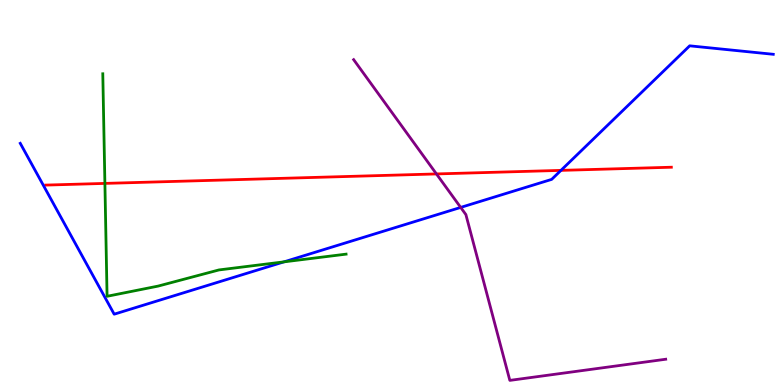[{'lines': ['blue', 'red'], 'intersections': [{'x': 7.24, 'y': 5.57}]}, {'lines': ['green', 'red'], 'intersections': [{'x': 1.35, 'y': 5.24}]}, {'lines': ['purple', 'red'], 'intersections': [{'x': 5.63, 'y': 5.48}]}, {'lines': ['blue', 'green'], 'intersections': [{'x': 3.66, 'y': 3.2}]}, {'lines': ['blue', 'purple'], 'intersections': [{'x': 5.94, 'y': 4.61}]}, {'lines': ['green', 'purple'], 'intersections': []}]